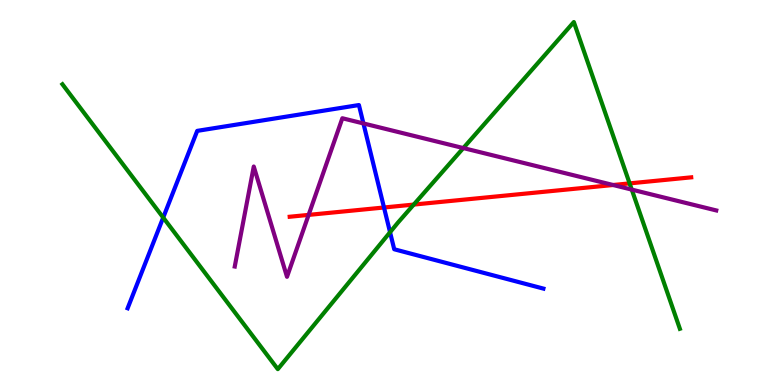[{'lines': ['blue', 'red'], 'intersections': [{'x': 4.95, 'y': 4.61}]}, {'lines': ['green', 'red'], 'intersections': [{'x': 5.34, 'y': 4.69}, {'x': 8.12, 'y': 5.24}]}, {'lines': ['purple', 'red'], 'intersections': [{'x': 3.98, 'y': 4.42}, {'x': 7.91, 'y': 5.19}]}, {'lines': ['blue', 'green'], 'intersections': [{'x': 2.11, 'y': 4.35}, {'x': 5.03, 'y': 3.97}]}, {'lines': ['blue', 'purple'], 'intersections': [{'x': 4.69, 'y': 6.79}]}, {'lines': ['green', 'purple'], 'intersections': [{'x': 5.98, 'y': 6.15}, {'x': 8.15, 'y': 5.08}]}]